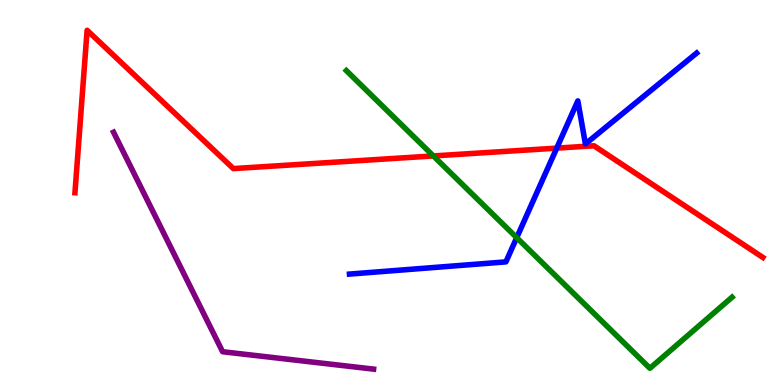[{'lines': ['blue', 'red'], 'intersections': [{'x': 7.18, 'y': 6.15}]}, {'lines': ['green', 'red'], 'intersections': [{'x': 5.59, 'y': 5.95}]}, {'lines': ['purple', 'red'], 'intersections': []}, {'lines': ['blue', 'green'], 'intersections': [{'x': 6.67, 'y': 3.83}]}, {'lines': ['blue', 'purple'], 'intersections': []}, {'lines': ['green', 'purple'], 'intersections': []}]